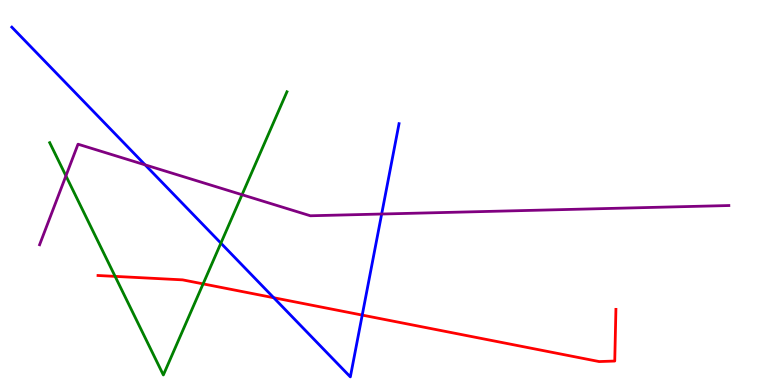[{'lines': ['blue', 'red'], 'intersections': [{'x': 3.53, 'y': 2.27}, {'x': 4.67, 'y': 1.82}]}, {'lines': ['green', 'red'], 'intersections': [{'x': 1.49, 'y': 2.82}, {'x': 2.62, 'y': 2.63}]}, {'lines': ['purple', 'red'], 'intersections': []}, {'lines': ['blue', 'green'], 'intersections': [{'x': 2.85, 'y': 3.68}]}, {'lines': ['blue', 'purple'], 'intersections': [{'x': 1.87, 'y': 5.72}, {'x': 4.92, 'y': 4.44}]}, {'lines': ['green', 'purple'], 'intersections': [{'x': 0.851, 'y': 5.43}, {'x': 3.12, 'y': 4.94}]}]